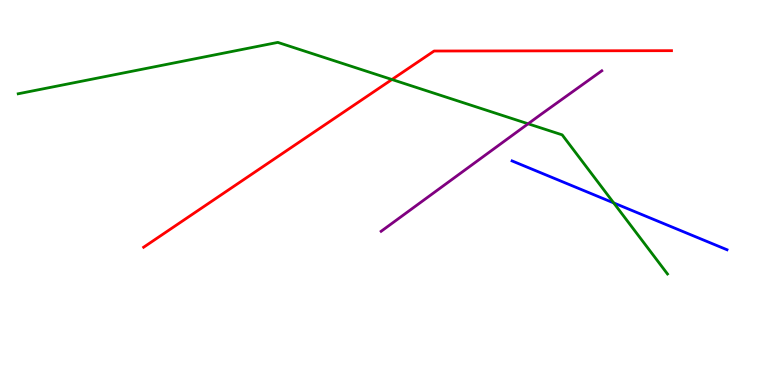[{'lines': ['blue', 'red'], 'intersections': []}, {'lines': ['green', 'red'], 'intersections': [{'x': 5.06, 'y': 7.93}]}, {'lines': ['purple', 'red'], 'intersections': []}, {'lines': ['blue', 'green'], 'intersections': [{'x': 7.92, 'y': 4.73}]}, {'lines': ['blue', 'purple'], 'intersections': []}, {'lines': ['green', 'purple'], 'intersections': [{'x': 6.81, 'y': 6.78}]}]